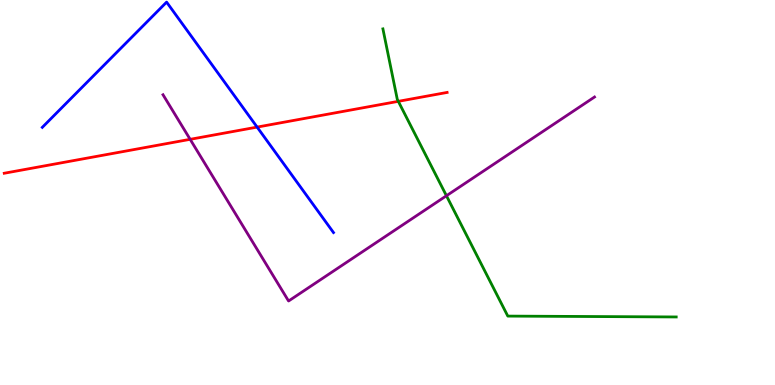[{'lines': ['blue', 'red'], 'intersections': [{'x': 3.32, 'y': 6.7}]}, {'lines': ['green', 'red'], 'intersections': [{'x': 5.14, 'y': 7.37}]}, {'lines': ['purple', 'red'], 'intersections': [{'x': 2.45, 'y': 6.38}]}, {'lines': ['blue', 'green'], 'intersections': []}, {'lines': ['blue', 'purple'], 'intersections': []}, {'lines': ['green', 'purple'], 'intersections': [{'x': 5.76, 'y': 4.92}]}]